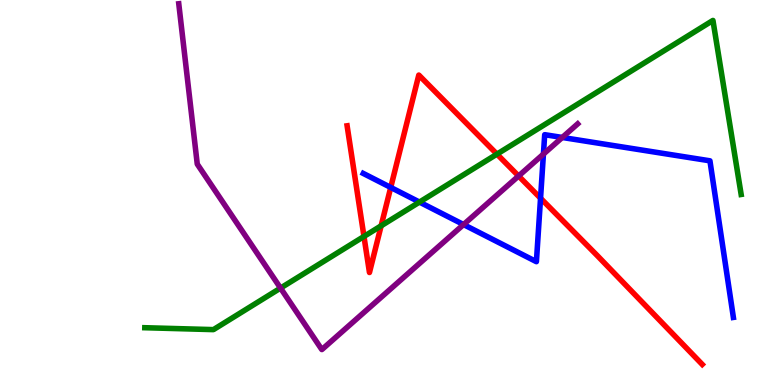[{'lines': ['blue', 'red'], 'intersections': [{'x': 5.04, 'y': 5.13}, {'x': 6.97, 'y': 4.85}]}, {'lines': ['green', 'red'], 'intersections': [{'x': 4.7, 'y': 3.86}, {'x': 4.92, 'y': 4.13}, {'x': 6.41, 'y': 6.0}]}, {'lines': ['purple', 'red'], 'intersections': [{'x': 6.69, 'y': 5.43}]}, {'lines': ['blue', 'green'], 'intersections': [{'x': 5.41, 'y': 4.75}]}, {'lines': ['blue', 'purple'], 'intersections': [{'x': 5.98, 'y': 4.17}, {'x': 7.01, 'y': 6.0}, {'x': 7.26, 'y': 6.43}]}, {'lines': ['green', 'purple'], 'intersections': [{'x': 3.62, 'y': 2.52}]}]